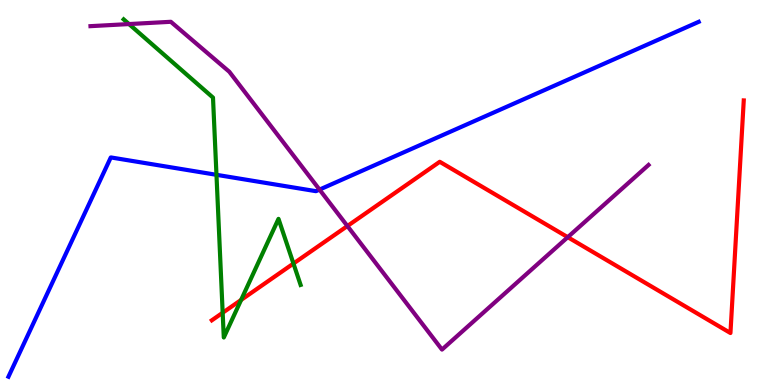[{'lines': ['blue', 'red'], 'intersections': []}, {'lines': ['green', 'red'], 'intersections': [{'x': 2.87, 'y': 1.88}, {'x': 3.11, 'y': 2.21}, {'x': 3.79, 'y': 3.15}]}, {'lines': ['purple', 'red'], 'intersections': [{'x': 4.48, 'y': 4.13}, {'x': 7.33, 'y': 3.84}]}, {'lines': ['blue', 'green'], 'intersections': [{'x': 2.79, 'y': 5.46}]}, {'lines': ['blue', 'purple'], 'intersections': [{'x': 4.12, 'y': 5.08}]}, {'lines': ['green', 'purple'], 'intersections': [{'x': 1.66, 'y': 9.37}]}]